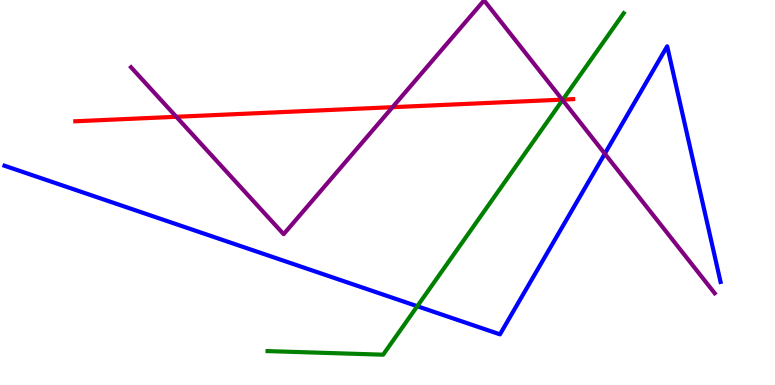[{'lines': ['blue', 'red'], 'intersections': []}, {'lines': ['green', 'red'], 'intersections': [{'x': 7.26, 'y': 7.41}]}, {'lines': ['purple', 'red'], 'intersections': [{'x': 2.28, 'y': 6.97}, {'x': 5.06, 'y': 7.22}, {'x': 7.25, 'y': 7.41}]}, {'lines': ['blue', 'green'], 'intersections': [{'x': 5.38, 'y': 2.05}]}, {'lines': ['blue', 'purple'], 'intersections': [{'x': 7.8, 'y': 6.01}]}, {'lines': ['green', 'purple'], 'intersections': [{'x': 7.26, 'y': 7.4}]}]